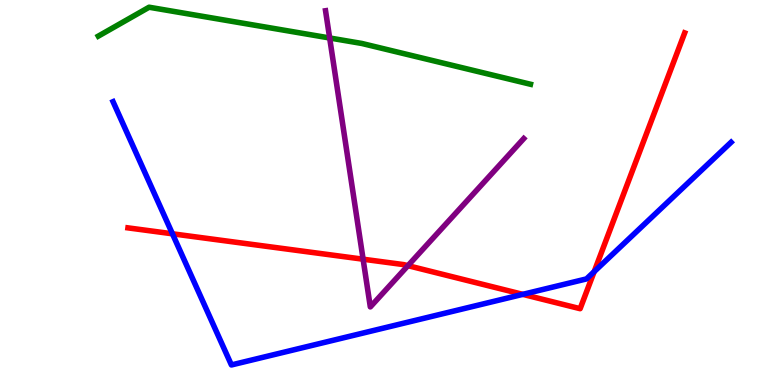[{'lines': ['blue', 'red'], 'intersections': [{'x': 2.23, 'y': 3.93}, {'x': 6.75, 'y': 2.35}, {'x': 7.67, 'y': 2.94}]}, {'lines': ['green', 'red'], 'intersections': []}, {'lines': ['purple', 'red'], 'intersections': [{'x': 4.69, 'y': 3.27}, {'x': 5.26, 'y': 3.1}]}, {'lines': ['blue', 'green'], 'intersections': []}, {'lines': ['blue', 'purple'], 'intersections': []}, {'lines': ['green', 'purple'], 'intersections': [{'x': 4.25, 'y': 9.01}]}]